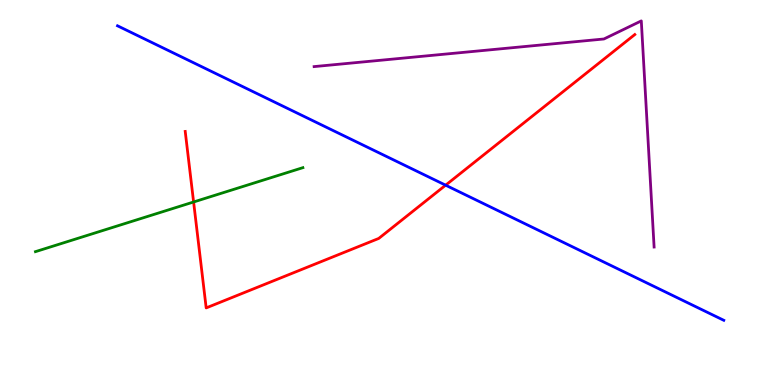[{'lines': ['blue', 'red'], 'intersections': [{'x': 5.75, 'y': 5.19}]}, {'lines': ['green', 'red'], 'intersections': [{'x': 2.5, 'y': 4.75}]}, {'lines': ['purple', 'red'], 'intersections': []}, {'lines': ['blue', 'green'], 'intersections': []}, {'lines': ['blue', 'purple'], 'intersections': []}, {'lines': ['green', 'purple'], 'intersections': []}]